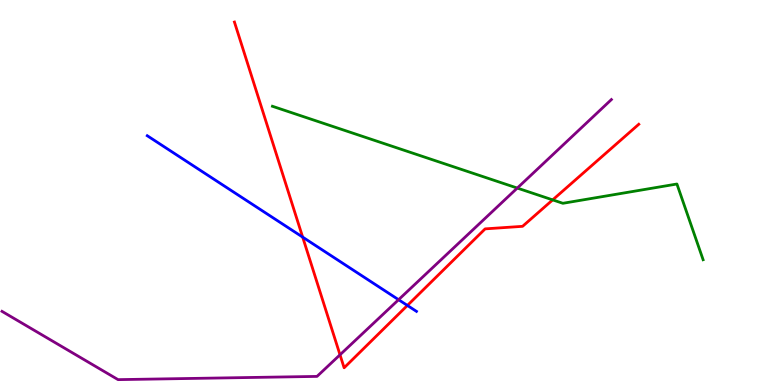[{'lines': ['blue', 'red'], 'intersections': [{'x': 3.91, 'y': 3.84}, {'x': 5.26, 'y': 2.07}]}, {'lines': ['green', 'red'], 'intersections': [{'x': 7.13, 'y': 4.81}]}, {'lines': ['purple', 'red'], 'intersections': [{'x': 4.39, 'y': 0.785}]}, {'lines': ['blue', 'green'], 'intersections': []}, {'lines': ['blue', 'purple'], 'intersections': [{'x': 5.14, 'y': 2.22}]}, {'lines': ['green', 'purple'], 'intersections': [{'x': 6.67, 'y': 5.12}]}]